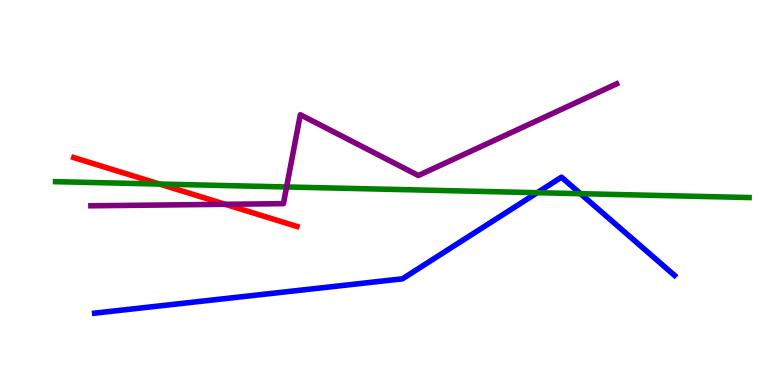[{'lines': ['blue', 'red'], 'intersections': []}, {'lines': ['green', 'red'], 'intersections': [{'x': 2.06, 'y': 5.22}]}, {'lines': ['purple', 'red'], 'intersections': [{'x': 2.91, 'y': 4.69}]}, {'lines': ['blue', 'green'], 'intersections': [{'x': 6.93, 'y': 5.0}, {'x': 7.49, 'y': 4.97}]}, {'lines': ['blue', 'purple'], 'intersections': []}, {'lines': ['green', 'purple'], 'intersections': [{'x': 3.7, 'y': 5.14}]}]